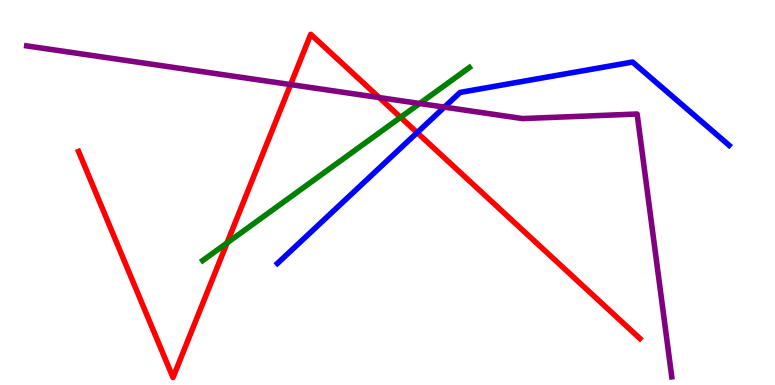[{'lines': ['blue', 'red'], 'intersections': [{'x': 5.38, 'y': 6.55}]}, {'lines': ['green', 'red'], 'intersections': [{'x': 2.93, 'y': 3.69}, {'x': 5.17, 'y': 6.95}]}, {'lines': ['purple', 'red'], 'intersections': [{'x': 3.75, 'y': 7.8}, {'x': 4.89, 'y': 7.47}]}, {'lines': ['blue', 'green'], 'intersections': []}, {'lines': ['blue', 'purple'], 'intersections': [{'x': 5.73, 'y': 7.22}]}, {'lines': ['green', 'purple'], 'intersections': [{'x': 5.42, 'y': 7.31}]}]